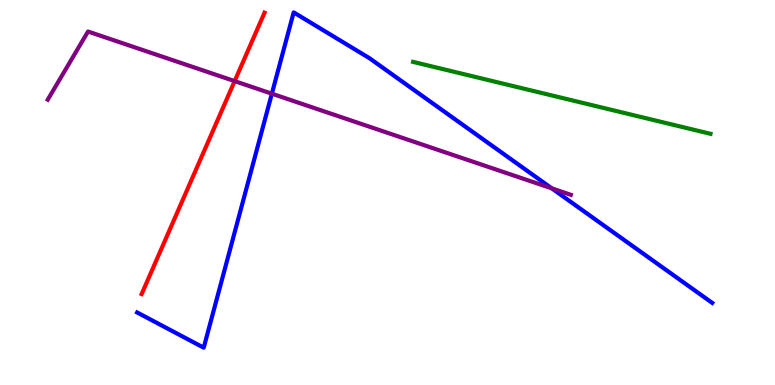[{'lines': ['blue', 'red'], 'intersections': []}, {'lines': ['green', 'red'], 'intersections': []}, {'lines': ['purple', 'red'], 'intersections': [{'x': 3.03, 'y': 7.89}]}, {'lines': ['blue', 'green'], 'intersections': []}, {'lines': ['blue', 'purple'], 'intersections': [{'x': 3.51, 'y': 7.57}, {'x': 7.12, 'y': 5.11}]}, {'lines': ['green', 'purple'], 'intersections': []}]